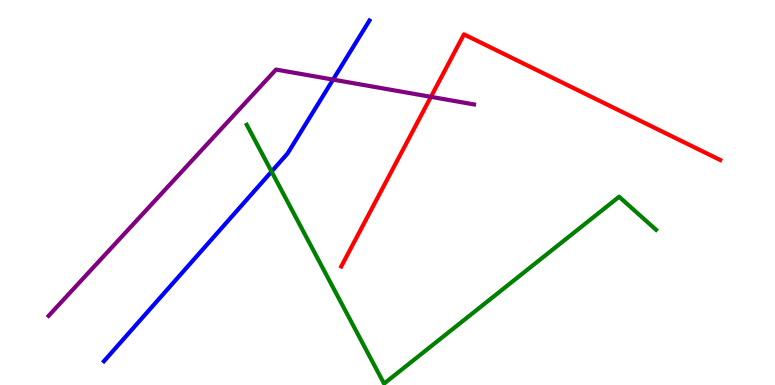[{'lines': ['blue', 'red'], 'intersections': []}, {'lines': ['green', 'red'], 'intersections': []}, {'lines': ['purple', 'red'], 'intersections': [{'x': 5.56, 'y': 7.48}]}, {'lines': ['blue', 'green'], 'intersections': [{'x': 3.5, 'y': 5.54}]}, {'lines': ['blue', 'purple'], 'intersections': [{'x': 4.3, 'y': 7.93}]}, {'lines': ['green', 'purple'], 'intersections': []}]